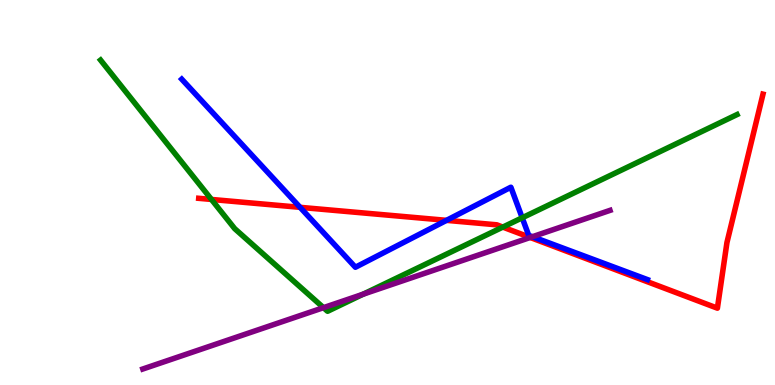[{'lines': ['blue', 'red'], 'intersections': [{'x': 3.87, 'y': 4.61}, {'x': 5.76, 'y': 4.28}]}, {'lines': ['green', 'red'], 'intersections': [{'x': 2.73, 'y': 4.82}, {'x': 6.49, 'y': 4.1}]}, {'lines': ['purple', 'red'], 'intersections': [{'x': 6.84, 'y': 3.83}]}, {'lines': ['blue', 'green'], 'intersections': [{'x': 6.74, 'y': 4.34}]}, {'lines': ['blue', 'purple'], 'intersections': [{'x': 6.87, 'y': 3.85}]}, {'lines': ['green', 'purple'], 'intersections': [{'x': 4.17, 'y': 2.01}, {'x': 4.69, 'y': 2.36}]}]